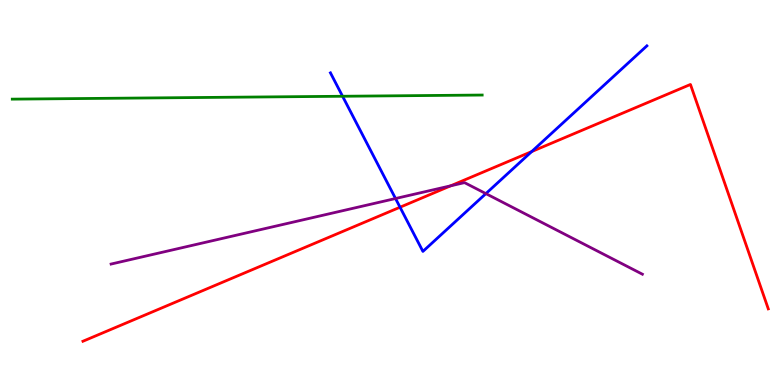[{'lines': ['blue', 'red'], 'intersections': [{'x': 5.16, 'y': 4.62}, {'x': 6.86, 'y': 6.06}]}, {'lines': ['green', 'red'], 'intersections': []}, {'lines': ['purple', 'red'], 'intersections': [{'x': 5.82, 'y': 5.17}]}, {'lines': ['blue', 'green'], 'intersections': [{'x': 4.42, 'y': 7.5}]}, {'lines': ['blue', 'purple'], 'intersections': [{'x': 5.1, 'y': 4.84}, {'x': 6.27, 'y': 4.97}]}, {'lines': ['green', 'purple'], 'intersections': []}]